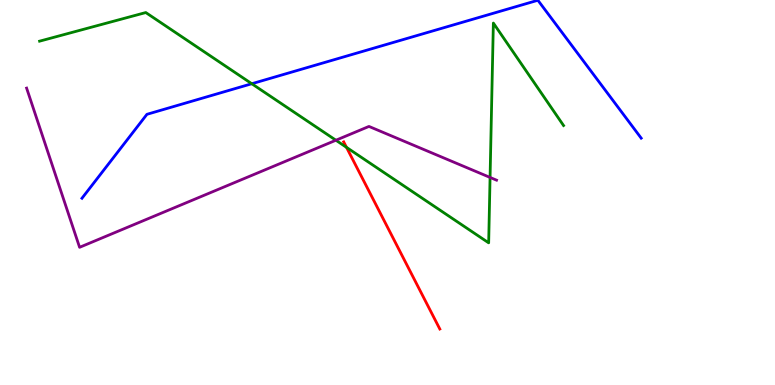[{'lines': ['blue', 'red'], 'intersections': []}, {'lines': ['green', 'red'], 'intersections': [{'x': 4.47, 'y': 6.17}]}, {'lines': ['purple', 'red'], 'intersections': []}, {'lines': ['blue', 'green'], 'intersections': [{'x': 3.25, 'y': 7.83}]}, {'lines': ['blue', 'purple'], 'intersections': []}, {'lines': ['green', 'purple'], 'intersections': [{'x': 4.33, 'y': 6.36}, {'x': 6.32, 'y': 5.39}]}]